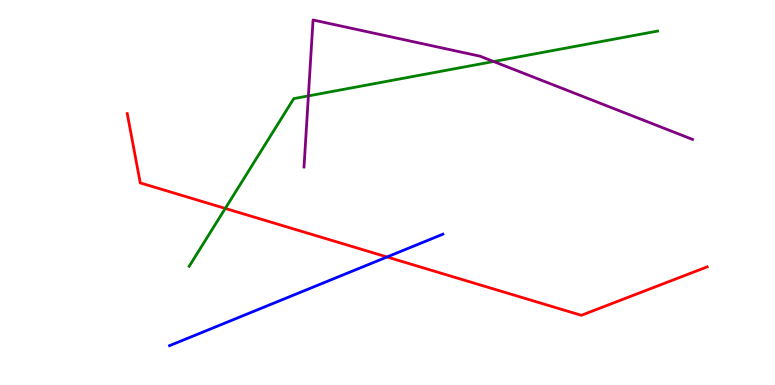[{'lines': ['blue', 'red'], 'intersections': [{'x': 4.99, 'y': 3.33}]}, {'lines': ['green', 'red'], 'intersections': [{'x': 2.91, 'y': 4.59}]}, {'lines': ['purple', 'red'], 'intersections': []}, {'lines': ['blue', 'green'], 'intersections': []}, {'lines': ['blue', 'purple'], 'intersections': []}, {'lines': ['green', 'purple'], 'intersections': [{'x': 3.98, 'y': 7.51}, {'x': 6.37, 'y': 8.4}]}]